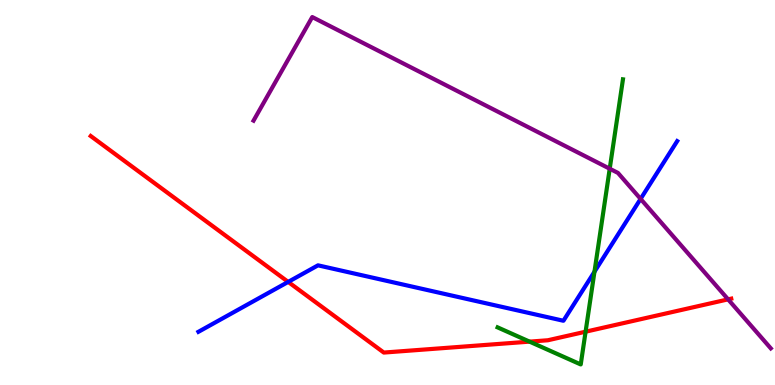[{'lines': ['blue', 'red'], 'intersections': [{'x': 3.72, 'y': 2.68}]}, {'lines': ['green', 'red'], 'intersections': [{'x': 6.83, 'y': 1.13}, {'x': 7.56, 'y': 1.38}]}, {'lines': ['purple', 'red'], 'intersections': [{'x': 9.39, 'y': 2.22}]}, {'lines': ['blue', 'green'], 'intersections': [{'x': 7.67, 'y': 2.94}]}, {'lines': ['blue', 'purple'], 'intersections': [{'x': 8.27, 'y': 4.83}]}, {'lines': ['green', 'purple'], 'intersections': [{'x': 7.87, 'y': 5.62}]}]